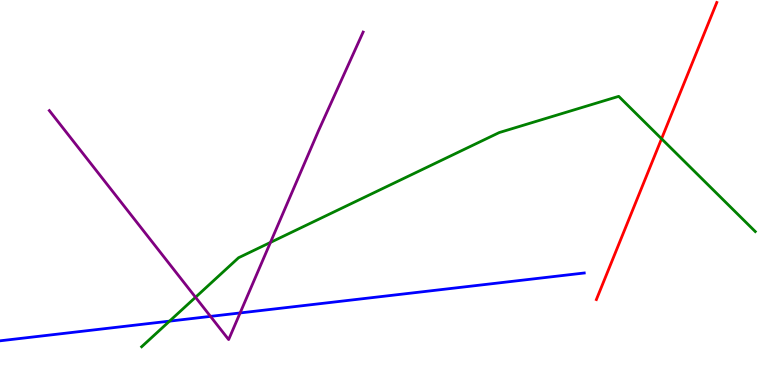[{'lines': ['blue', 'red'], 'intersections': []}, {'lines': ['green', 'red'], 'intersections': [{'x': 8.54, 'y': 6.4}]}, {'lines': ['purple', 'red'], 'intersections': []}, {'lines': ['blue', 'green'], 'intersections': [{'x': 2.19, 'y': 1.66}]}, {'lines': ['blue', 'purple'], 'intersections': [{'x': 2.72, 'y': 1.78}, {'x': 3.1, 'y': 1.87}]}, {'lines': ['green', 'purple'], 'intersections': [{'x': 2.52, 'y': 2.28}, {'x': 3.49, 'y': 3.7}]}]